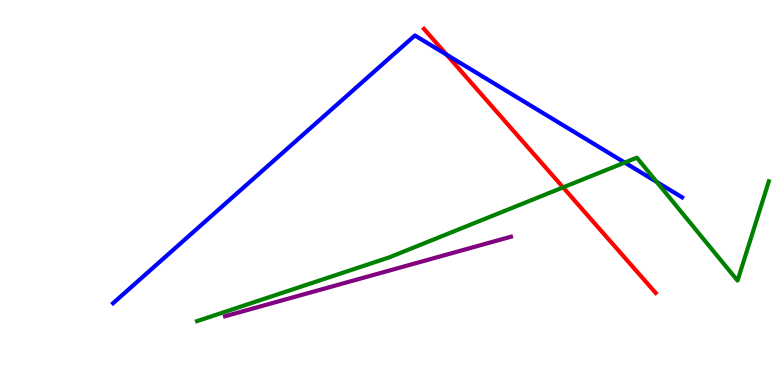[{'lines': ['blue', 'red'], 'intersections': [{'x': 5.76, 'y': 8.58}]}, {'lines': ['green', 'red'], 'intersections': [{'x': 7.27, 'y': 5.13}]}, {'lines': ['purple', 'red'], 'intersections': []}, {'lines': ['blue', 'green'], 'intersections': [{'x': 8.06, 'y': 5.78}, {'x': 8.47, 'y': 5.27}]}, {'lines': ['blue', 'purple'], 'intersections': []}, {'lines': ['green', 'purple'], 'intersections': []}]